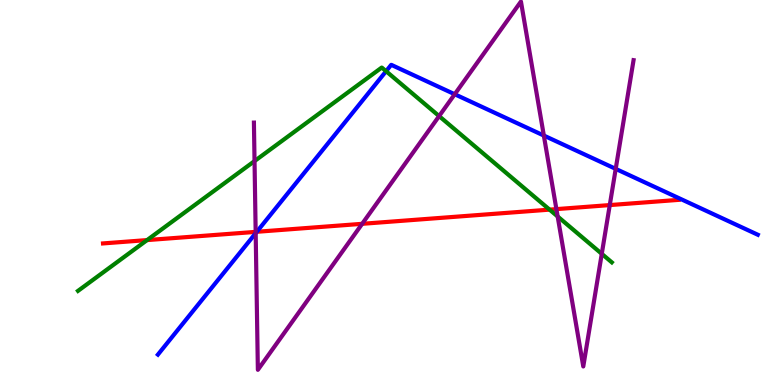[{'lines': ['blue', 'red'], 'intersections': [{'x': 3.31, 'y': 3.98}]}, {'lines': ['green', 'red'], 'intersections': [{'x': 1.9, 'y': 3.76}, {'x': 7.09, 'y': 4.55}]}, {'lines': ['purple', 'red'], 'intersections': [{'x': 3.3, 'y': 3.98}, {'x': 4.67, 'y': 4.19}, {'x': 7.18, 'y': 4.57}, {'x': 7.87, 'y': 4.67}]}, {'lines': ['blue', 'green'], 'intersections': [{'x': 4.98, 'y': 8.15}]}, {'lines': ['blue', 'purple'], 'intersections': [{'x': 3.3, 'y': 3.94}, {'x': 5.87, 'y': 7.55}, {'x': 7.02, 'y': 6.48}, {'x': 7.94, 'y': 5.61}]}, {'lines': ['green', 'purple'], 'intersections': [{'x': 3.28, 'y': 5.82}, {'x': 5.67, 'y': 6.98}, {'x': 7.2, 'y': 4.38}, {'x': 7.76, 'y': 3.41}]}]